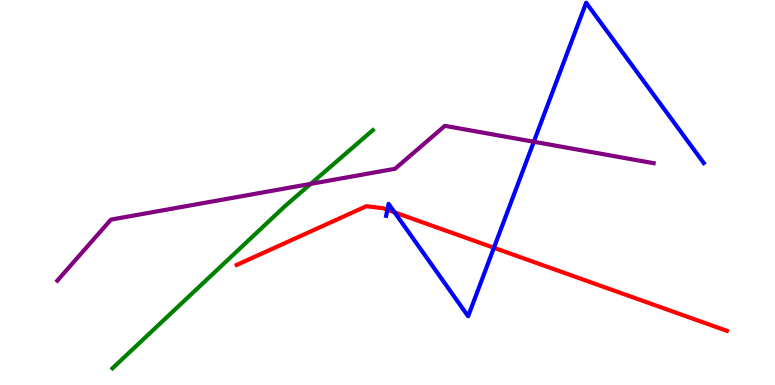[{'lines': ['blue', 'red'], 'intersections': [{'x': 5.0, 'y': 4.55}, {'x': 5.09, 'y': 4.48}, {'x': 6.37, 'y': 3.56}]}, {'lines': ['green', 'red'], 'intersections': []}, {'lines': ['purple', 'red'], 'intersections': []}, {'lines': ['blue', 'green'], 'intersections': []}, {'lines': ['blue', 'purple'], 'intersections': [{'x': 6.89, 'y': 6.32}]}, {'lines': ['green', 'purple'], 'intersections': [{'x': 4.01, 'y': 5.22}]}]